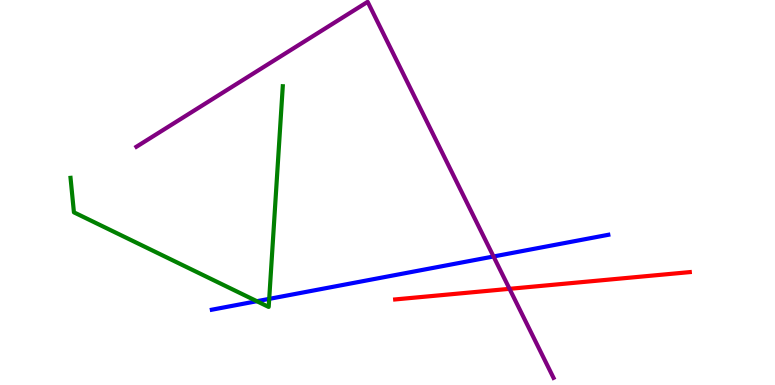[{'lines': ['blue', 'red'], 'intersections': []}, {'lines': ['green', 'red'], 'intersections': []}, {'lines': ['purple', 'red'], 'intersections': [{'x': 6.57, 'y': 2.5}]}, {'lines': ['blue', 'green'], 'intersections': [{'x': 3.31, 'y': 2.18}, {'x': 3.47, 'y': 2.24}]}, {'lines': ['blue', 'purple'], 'intersections': [{'x': 6.37, 'y': 3.34}]}, {'lines': ['green', 'purple'], 'intersections': []}]